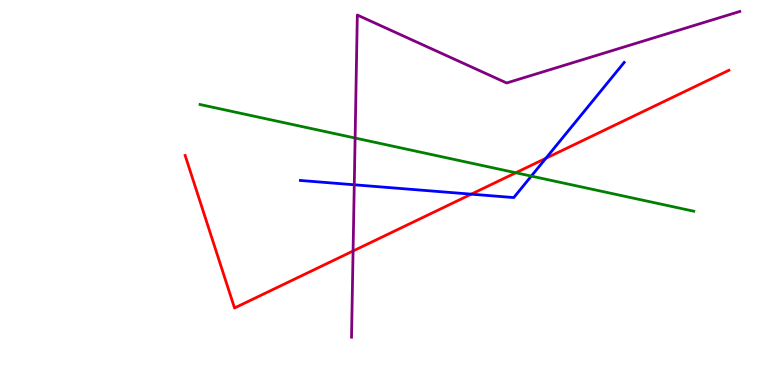[{'lines': ['blue', 'red'], 'intersections': [{'x': 6.08, 'y': 4.96}, {'x': 7.04, 'y': 5.89}]}, {'lines': ['green', 'red'], 'intersections': [{'x': 6.66, 'y': 5.51}]}, {'lines': ['purple', 'red'], 'intersections': [{'x': 4.56, 'y': 3.48}]}, {'lines': ['blue', 'green'], 'intersections': [{'x': 6.86, 'y': 5.43}]}, {'lines': ['blue', 'purple'], 'intersections': [{'x': 4.57, 'y': 5.2}]}, {'lines': ['green', 'purple'], 'intersections': [{'x': 4.58, 'y': 6.41}]}]